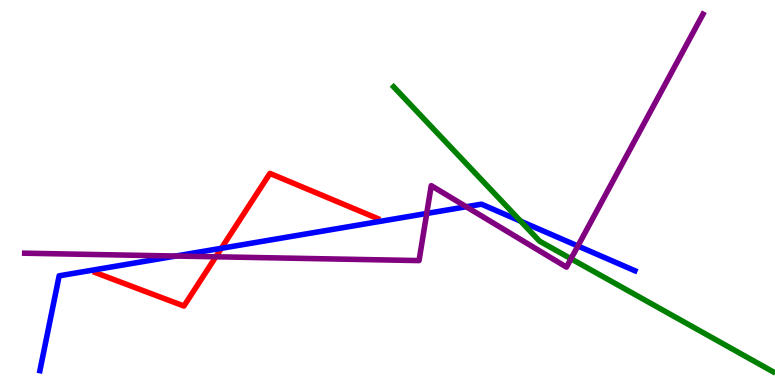[{'lines': ['blue', 'red'], 'intersections': [{'x': 2.86, 'y': 3.55}]}, {'lines': ['green', 'red'], 'intersections': []}, {'lines': ['purple', 'red'], 'intersections': [{'x': 2.79, 'y': 3.33}]}, {'lines': ['blue', 'green'], 'intersections': [{'x': 6.72, 'y': 4.25}]}, {'lines': ['blue', 'purple'], 'intersections': [{'x': 2.27, 'y': 3.35}, {'x': 5.51, 'y': 4.46}, {'x': 6.02, 'y': 4.63}, {'x': 7.46, 'y': 3.61}]}, {'lines': ['green', 'purple'], 'intersections': [{'x': 7.37, 'y': 3.28}]}]